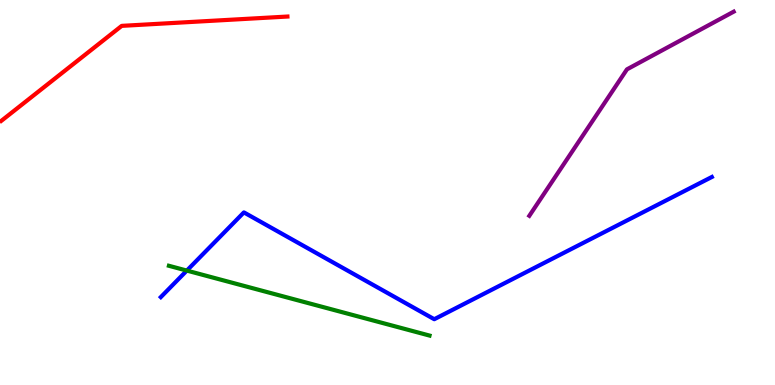[{'lines': ['blue', 'red'], 'intersections': []}, {'lines': ['green', 'red'], 'intersections': []}, {'lines': ['purple', 'red'], 'intersections': []}, {'lines': ['blue', 'green'], 'intersections': [{'x': 2.41, 'y': 2.97}]}, {'lines': ['blue', 'purple'], 'intersections': []}, {'lines': ['green', 'purple'], 'intersections': []}]